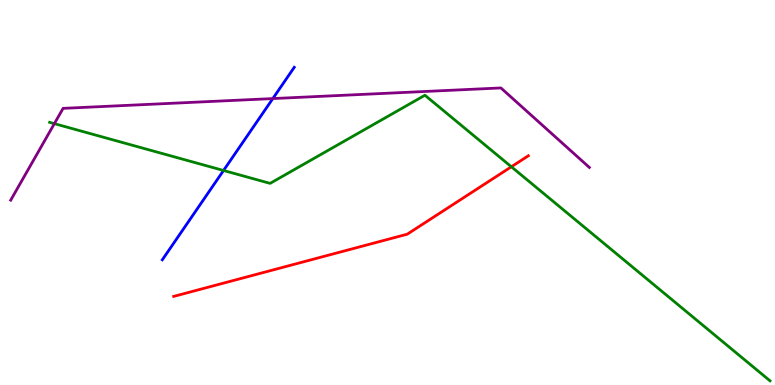[{'lines': ['blue', 'red'], 'intersections': []}, {'lines': ['green', 'red'], 'intersections': [{'x': 6.6, 'y': 5.67}]}, {'lines': ['purple', 'red'], 'intersections': []}, {'lines': ['blue', 'green'], 'intersections': [{'x': 2.88, 'y': 5.57}]}, {'lines': ['blue', 'purple'], 'intersections': [{'x': 3.52, 'y': 7.44}]}, {'lines': ['green', 'purple'], 'intersections': [{'x': 0.702, 'y': 6.79}]}]